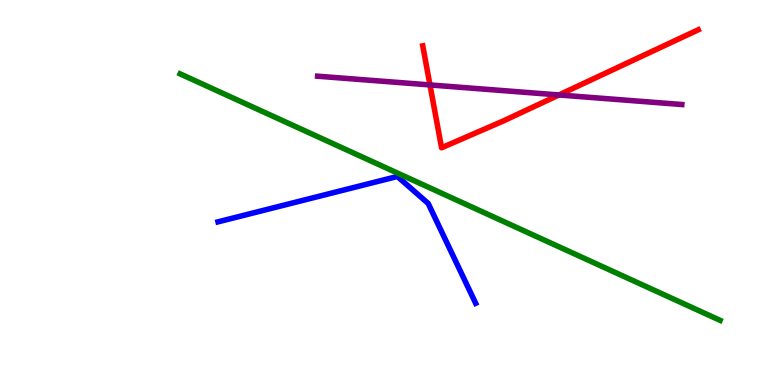[{'lines': ['blue', 'red'], 'intersections': []}, {'lines': ['green', 'red'], 'intersections': []}, {'lines': ['purple', 'red'], 'intersections': [{'x': 5.55, 'y': 7.79}, {'x': 7.21, 'y': 7.53}]}, {'lines': ['blue', 'green'], 'intersections': []}, {'lines': ['blue', 'purple'], 'intersections': []}, {'lines': ['green', 'purple'], 'intersections': []}]